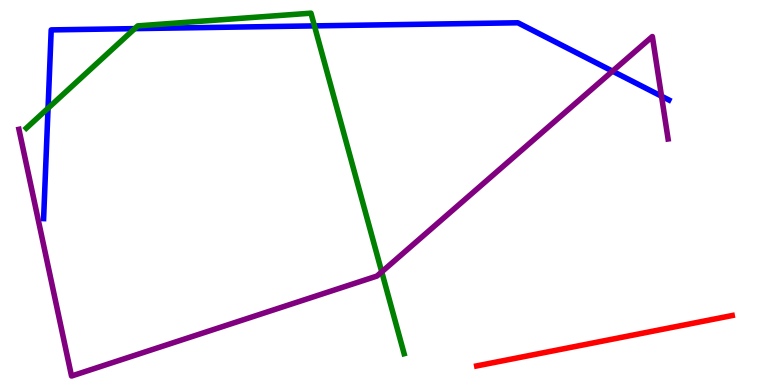[{'lines': ['blue', 'red'], 'intersections': []}, {'lines': ['green', 'red'], 'intersections': []}, {'lines': ['purple', 'red'], 'intersections': []}, {'lines': ['blue', 'green'], 'intersections': [{'x': 0.62, 'y': 7.19}, {'x': 1.74, 'y': 9.26}, {'x': 4.06, 'y': 9.33}]}, {'lines': ['blue', 'purple'], 'intersections': [{'x': 7.9, 'y': 8.15}, {'x': 8.54, 'y': 7.5}]}, {'lines': ['green', 'purple'], 'intersections': [{'x': 4.93, 'y': 2.94}]}]